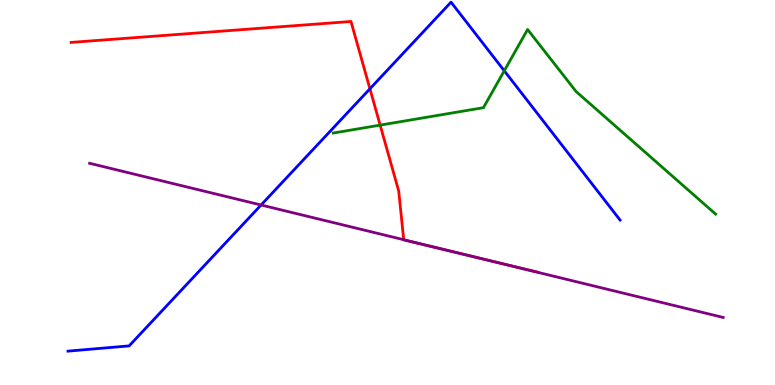[{'lines': ['blue', 'red'], 'intersections': [{'x': 4.77, 'y': 7.69}]}, {'lines': ['green', 'red'], 'intersections': [{'x': 4.91, 'y': 6.75}]}, {'lines': ['purple', 'red'], 'intersections': [{'x': 5.21, 'y': 3.77}, {'x': 6.25, 'y': 3.26}]}, {'lines': ['blue', 'green'], 'intersections': [{'x': 6.51, 'y': 8.16}]}, {'lines': ['blue', 'purple'], 'intersections': [{'x': 3.37, 'y': 4.68}]}, {'lines': ['green', 'purple'], 'intersections': []}]